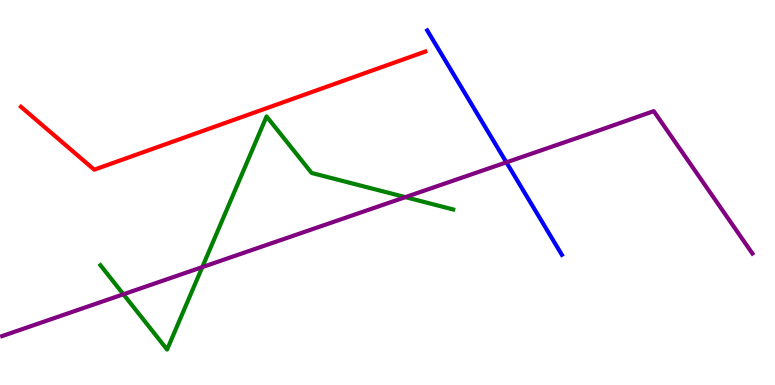[{'lines': ['blue', 'red'], 'intersections': []}, {'lines': ['green', 'red'], 'intersections': []}, {'lines': ['purple', 'red'], 'intersections': []}, {'lines': ['blue', 'green'], 'intersections': []}, {'lines': ['blue', 'purple'], 'intersections': [{'x': 6.53, 'y': 5.78}]}, {'lines': ['green', 'purple'], 'intersections': [{'x': 1.59, 'y': 2.36}, {'x': 2.61, 'y': 3.06}, {'x': 5.23, 'y': 4.88}]}]